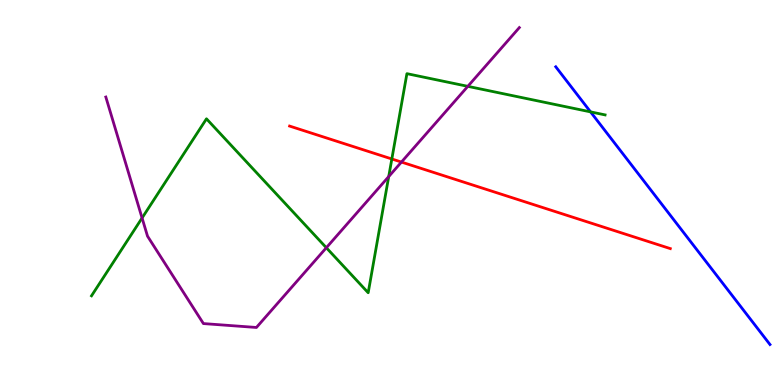[{'lines': ['blue', 'red'], 'intersections': []}, {'lines': ['green', 'red'], 'intersections': [{'x': 5.06, 'y': 5.87}]}, {'lines': ['purple', 'red'], 'intersections': [{'x': 5.18, 'y': 5.79}]}, {'lines': ['blue', 'green'], 'intersections': [{'x': 7.62, 'y': 7.09}]}, {'lines': ['blue', 'purple'], 'intersections': []}, {'lines': ['green', 'purple'], 'intersections': [{'x': 1.83, 'y': 4.34}, {'x': 4.21, 'y': 3.57}, {'x': 5.02, 'y': 5.41}, {'x': 6.04, 'y': 7.76}]}]